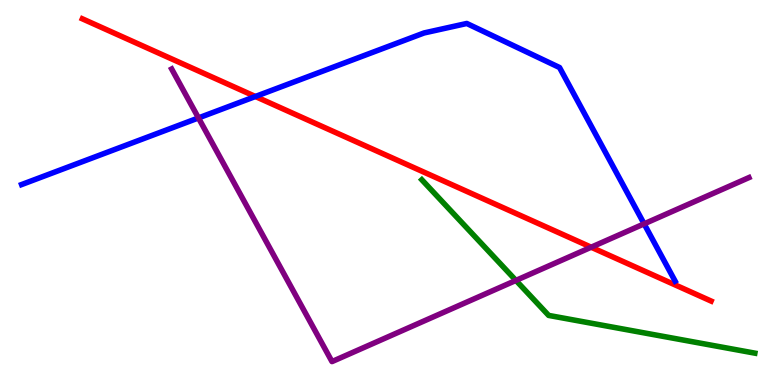[{'lines': ['blue', 'red'], 'intersections': [{'x': 3.3, 'y': 7.49}]}, {'lines': ['green', 'red'], 'intersections': []}, {'lines': ['purple', 'red'], 'intersections': [{'x': 7.63, 'y': 3.58}]}, {'lines': ['blue', 'green'], 'intersections': []}, {'lines': ['blue', 'purple'], 'intersections': [{'x': 2.56, 'y': 6.94}, {'x': 8.31, 'y': 4.19}]}, {'lines': ['green', 'purple'], 'intersections': [{'x': 6.66, 'y': 2.72}]}]